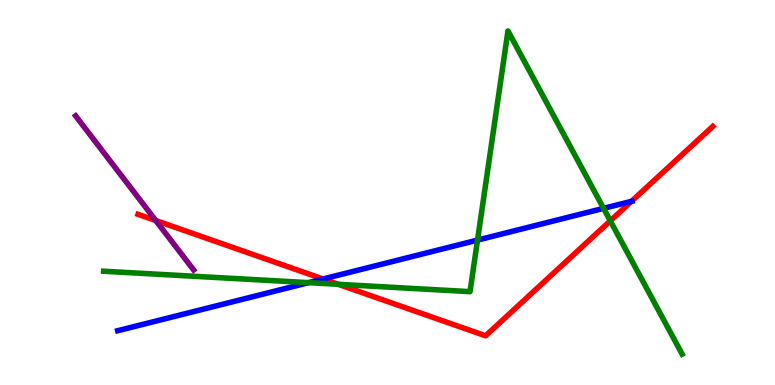[{'lines': ['blue', 'red'], 'intersections': [{'x': 4.17, 'y': 2.75}, {'x': 8.15, 'y': 4.77}]}, {'lines': ['green', 'red'], 'intersections': [{'x': 4.37, 'y': 2.62}, {'x': 7.87, 'y': 4.26}]}, {'lines': ['purple', 'red'], 'intersections': [{'x': 2.01, 'y': 4.27}]}, {'lines': ['blue', 'green'], 'intersections': [{'x': 3.98, 'y': 2.66}, {'x': 6.16, 'y': 3.76}, {'x': 7.79, 'y': 4.59}]}, {'lines': ['blue', 'purple'], 'intersections': []}, {'lines': ['green', 'purple'], 'intersections': []}]